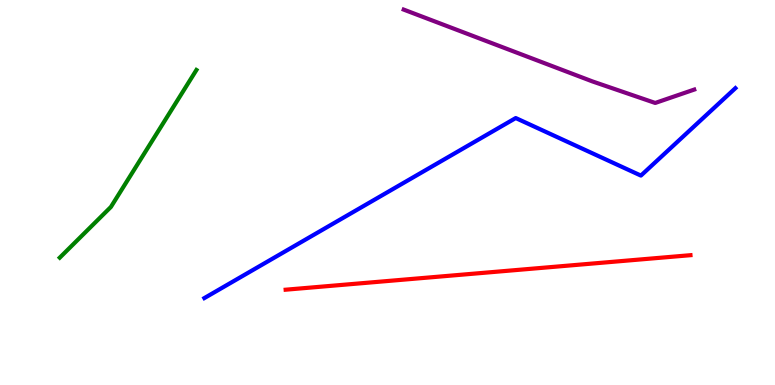[{'lines': ['blue', 'red'], 'intersections': []}, {'lines': ['green', 'red'], 'intersections': []}, {'lines': ['purple', 'red'], 'intersections': []}, {'lines': ['blue', 'green'], 'intersections': []}, {'lines': ['blue', 'purple'], 'intersections': []}, {'lines': ['green', 'purple'], 'intersections': []}]